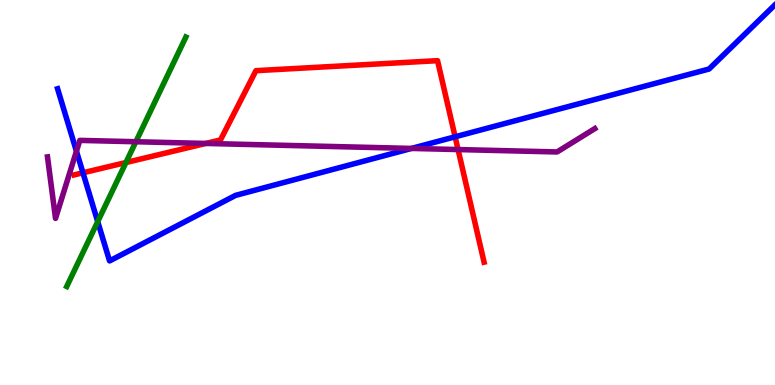[{'lines': ['blue', 'red'], 'intersections': [{'x': 1.07, 'y': 5.51}, {'x': 5.87, 'y': 6.45}]}, {'lines': ['green', 'red'], 'intersections': [{'x': 1.63, 'y': 5.78}]}, {'lines': ['purple', 'red'], 'intersections': [{'x': 2.66, 'y': 6.27}, {'x': 5.91, 'y': 6.12}]}, {'lines': ['blue', 'green'], 'intersections': [{'x': 1.26, 'y': 4.24}]}, {'lines': ['blue', 'purple'], 'intersections': [{'x': 0.986, 'y': 6.07}, {'x': 5.31, 'y': 6.14}]}, {'lines': ['green', 'purple'], 'intersections': [{'x': 1.75, 'y': 6.32}]}]